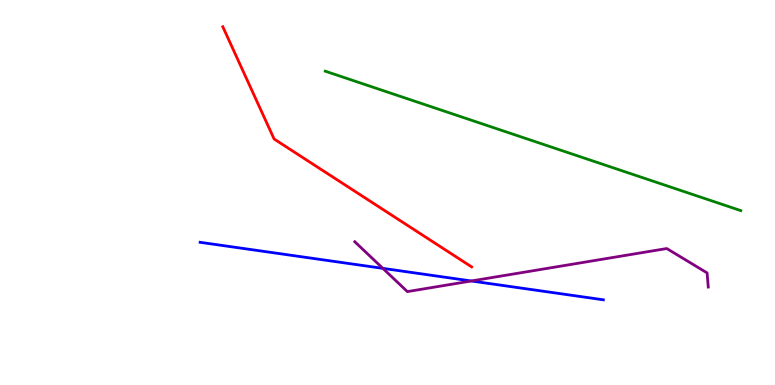[{'lines': ['blue', 'red'], 'intersections': []}, {'lines': ['green', 'red'], 'intersections': []}, {'lines': ['purple', 'red'], 'intersections': []}, {'lines': ['blue', 'green'], 'intersections': []}, {'lines': ['blue', 'purple'], 'intersections': [{'x': 4.94, 'y': 3.03}, {'x': 6.08, 'y': 2.7}]}, {'lines': ['green', 'purple'], 'intersections': []}]